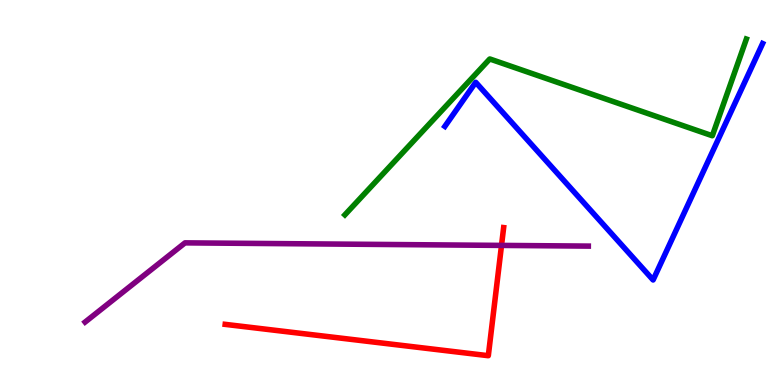[{'lines': ['blue', 'red'], 'intersections': []}, {'lines': ['green', 'red'], 'intersections': []}, {'lines': ['purple', 'red'], 'intersections': [{'x': 6.47, 'y': 3.63}]}, {'lines': ['blue', 'green'], 'intersections': []}, {'lines': ['blue', 'purple'], 'intersections': []}, {'lines': ['green', 'purple'], 'intersections': []}]